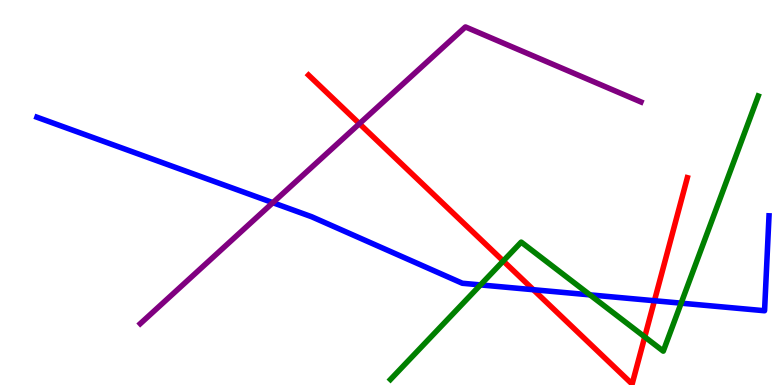[{'lines': ['blue', 'red'], 'intersections': [{'x': 6.88, 'y': 2.47}, {'x': 8.44, 'y': 2.19}]}, {'lines': ['green', 'red'], 'intersections': [{'x': 6.49, 'y': 3.22}, {'x': 8.32, 'y': 1.25}]}, {'lines': ['purple', 'red'], 'intersections': [{'x': 4.64, 'y': 6.79}]}, {'lines': ['blue', 'green'], 'intersections': [{'x': 6.2, 'y': 2.6}, {'x': 7.61, 'y': 2.34}, {'x': 8.79, 'y': 2.13}]}, {'lines': ['blue', 'purple'], 'intersections': [{'x': 3.52, 'y': 4.74}]}, {'lines': ['green', 'purple'], 'intersections': []}]